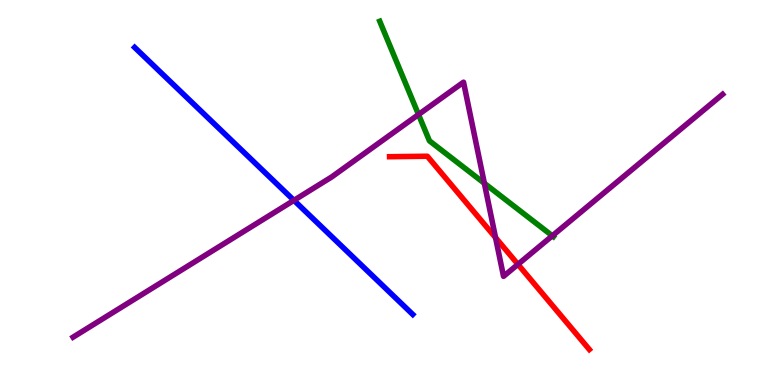[{'lines': ['blue', 'red'], 'intersections': []}, {'lines': ['green', 'red'], 'intersections': []}, {'lines': ['purple', 'red'], 'intersections': [{'x': 6.39, 'y': 3.83}, {'x': 6.68, 'y': 3.13}]}, {'lines': ['blue', 'green'], 'intersections': []}, {'lines': ['blue', 'purple'], 'intersections': [{'x': 3.79, 'y': 4.8}]}, {'lines': ['green', 'purple'], 'intersections': [{'x': 5.4, 'y': 7.02}, {'x': 6.25, 'y': 5.24}, {'x': 7.13, 'y': 3.88}]}]